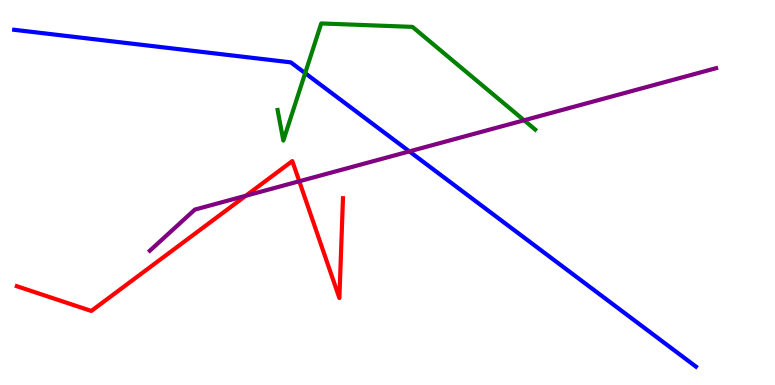[{'lines': ['blue', 'red'], 'intersections': []}, {'lines': ['green', 'red'], 'intersections': []}, {'lines': ['purple', 'red'], 'intersections': [{'x': 3.17, 'y': 4.92}, {'x': 3.86, 'y': 5.29}]}, {'lines': ['blue', 'green'], 'intersections': [{'x': 3.94, 'y': 8.1}]}, {'lines': ['blue', 'purple'], 'intersections': [{'x': 5.28, 'y': 6.07}]}, {'lines': ['green', 'purple'], 'intersections': [{'x': 6.76, 'y': 6.88}]}]